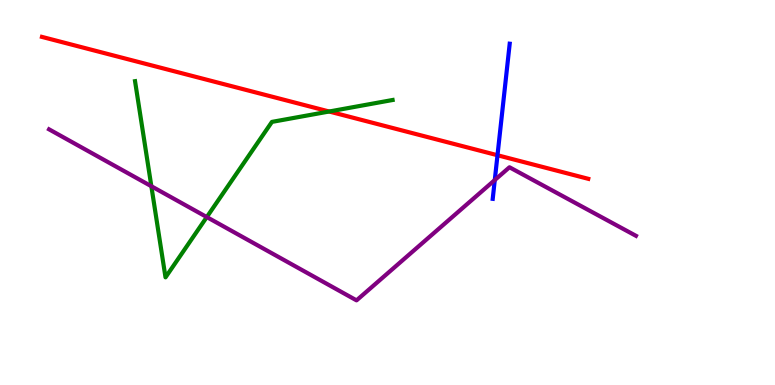[{'lines': ['blue', 'red'], 'intersections': [{'x': 6.42, 'y': 5.97}]}, {'lines': ['green', 'red'], 'intersections': [{'x': 4.25, 'y': 7.1}]}, {'lines': ['purple', 'red'], 'intersections': []}, {'lines': ['blue', 'green'], 'intersections': []}, {'lines': ['blue', 'purple'], 'intersections': [{'x': 6.38, 'y': 5.32}]}, {'lines': ['green', 'purple'], 'intersections': [{'x': 1.95, 'y': 5.16}, {'x': 2.67, 'y': 4.36}]}]